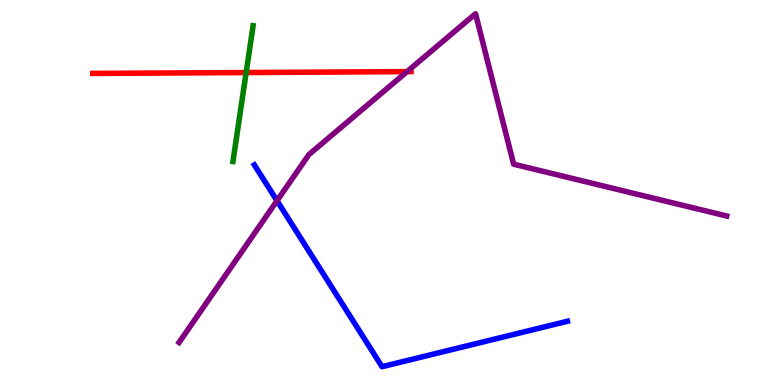[{'lines': ['blue', 'red'], 'intersections': []}, {'lines': ['green', 'red'], 'intersections': [{'x': 3.18, 'y': 8.12}]}, {'lines': ['purple', 'red'], 'intersections': [{'x': 5.25, 'y': 8.14}]}, {'lines': ['blue', 'green'], 'intersections': []}, {'lines': ['blue', 'purple'], 'intersections': [{'x': 3.57, 'y': 4.79}]}, {'lines': ['green', 'purple'], 'intersections': []}]